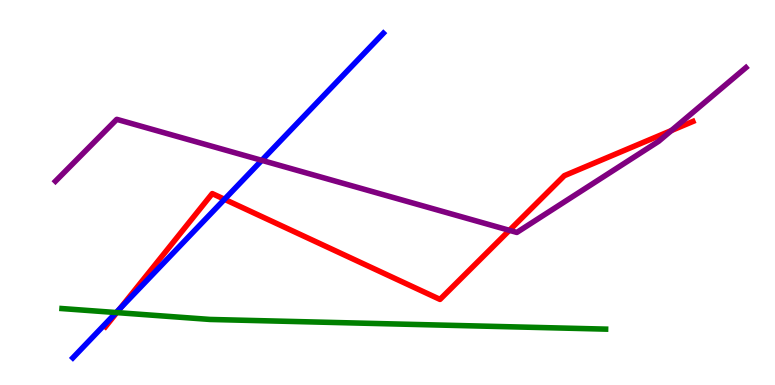[{'lines': ['blue', 'red'], 'intersections': [{'x': 1.55, 'y': 1.99}, {'x': 2.9, 'y': 4.82}]}, {'lines': ['green', 'red'], 'intersections': [{'x': 1.51, 'y': 1.88}]}, {'lines': ['purple', 'red'], 'intersections': [{'x': 6.57, 'y': 4.02}, {'x': 8.66, 'y': 6.61}]}, {'lines': ['blue', 'green'], 'intersections': [{'x': 1.5, 'y': 1.88}]}, {'lines': ['blue', 'purple'], 'intersections': [{'x': 3.38, 'y': 5.84}]}, {'lines': ['green', 'purple'], 'intersections': []}]